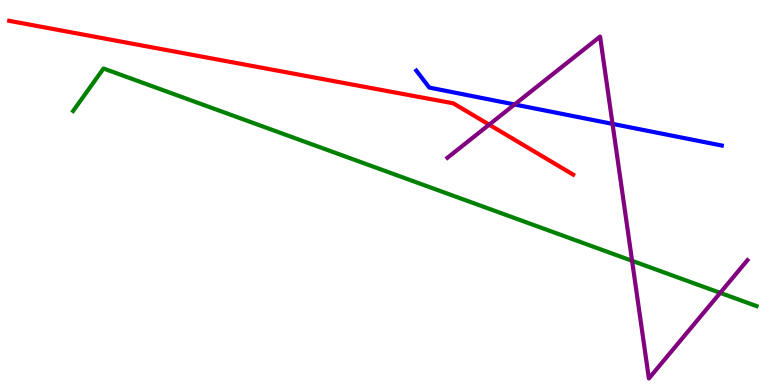[{'lines': ['blue', 'red'], 'intersections': []}, {'lines': ['green', 'red'], 'intersections': []}, {'lines': ['purple', 'red'], 'intersections': [{'x': 6.31, 'y': 6.76}]}, {'lines': ['blue', 'green'], 'intersections': []}, {'lines': ['blue', 'purple'], 'intersections': [{'x': 6.64, 'y': 7.29}, {'x': 7.9, 'y': 6.78}]}, {'lines': ['green', 'purple'], 'intersections': [{'x': 8.16, 'y': 3.23}, {'x': 9.29, 'y': 2.39}]}]